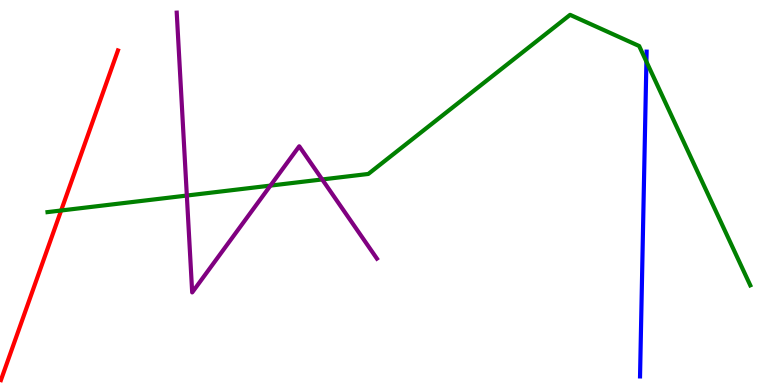[{'lines': ['blue', 'red'], 'intersections': []}, {'lines': ['green', 'red'], 'intersections': [{'x': 0.789, 'y': 4.53}]}, {'lines': ['purple', 'red'], 'intersections': []}, {'lines': ['blue', 'green'], 'intersections': [{'x': 8.34, 'y': 8.4}]}, {'lines': ['blue', 'purple'], 'intersections': []}, {'lines': ['green', 'purple'], 'intersections': [{'x': 2.41, 'y': 4.92}, {'x': 3.49, 'y': 5.18}, {'x': 4.16, 'y': 5.34}]}]